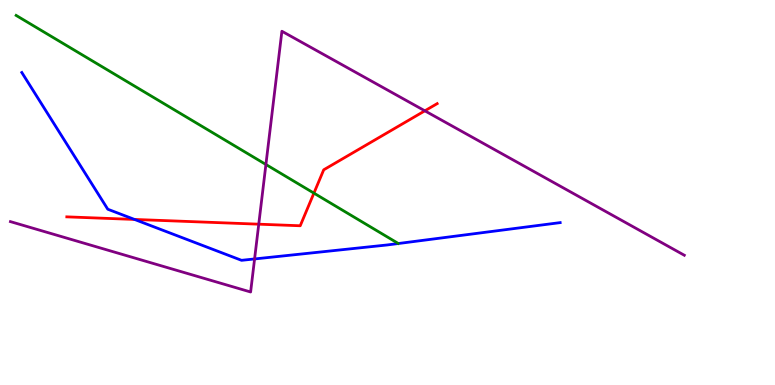[{'lines': ['blue', 'red'], 'intersections': [{'x': 1.74, 'y': 4.3}]}, {'lines': ['green', 'red'], 'intersections': [{'x': 4.05, 'y': 4.98}]}, {'lines': ['purple', 'red'], 'intersections': [{'x': 3.34, 'y': 4.18}, {'x': 5.48, 'y': 7.12}]}, {'lines': ['blue', 'green'], 'intersections': []}, {'lines': ['blue', 'purple'], 'intersections': [{'x': 3.28, 'y': 3.27}]}, {'lines': ['green', 'purple'], 'intersections': [{'x': 3.43, 'y': 5.73}]}]